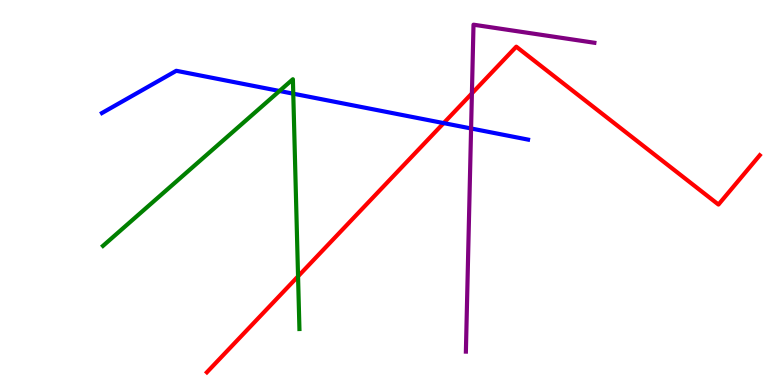[{'lines': ['blue', 'red'], 'intersections': [{'x': 5.72, 'y': 6.8}]}, {'lines': ['green', 'red'], 'intersections': [{'x': 3.85, 'y': 2.82}]}, {'lines': ['purple', 'red'], 'intersections': [{'x': 6.09, 'y': 7.57}]}, {'lines': ['blue', 'green'], 'intersections': [{'x': 3.61, 'y': 7.64}, {'x': 3.78, 'y': 7.57}]}, {'lines': ['blue', 'purple'], 'intersections': [{'x': 6.08, 'y': 6.66}]}, {'lines': ['green', 'purple'], 'intersections': []}]